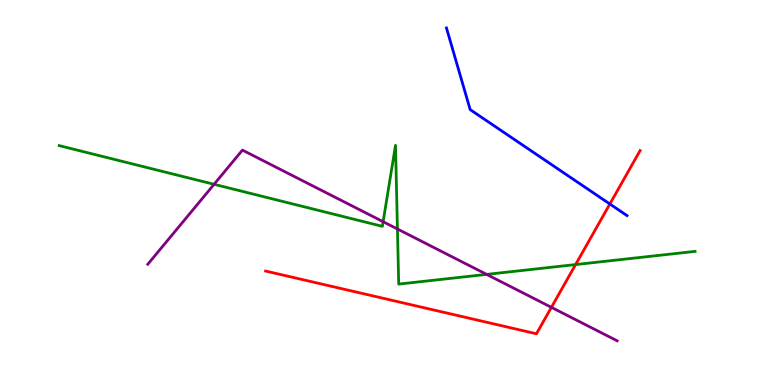[{'lines': ['blue', 'red'], 'intersections': [{'x': 7.87, 'y': 4.7}]}, {'lines': ['green', 'red'], 'intersections': [{'x': 7.43, 'y': 3.13}]}, {'lines': ['purple', 'red'], 'intersections': [{'x': 7.11, 'y': 2.02}]}, {'lines': ['blue', 'green'], 'intersections': []}, {'lines': ['blue', 'purple'], 'intersections': []}, {'lines': ['green', 'purple'], 'intersections': [{'x': 2.76, 'y': 5.21}, {'x': 4.94, 'y': 4.24}, {'x': 5.13, 'y': 4.05}, {'x': 6.28, 'y': 2.87}]}]